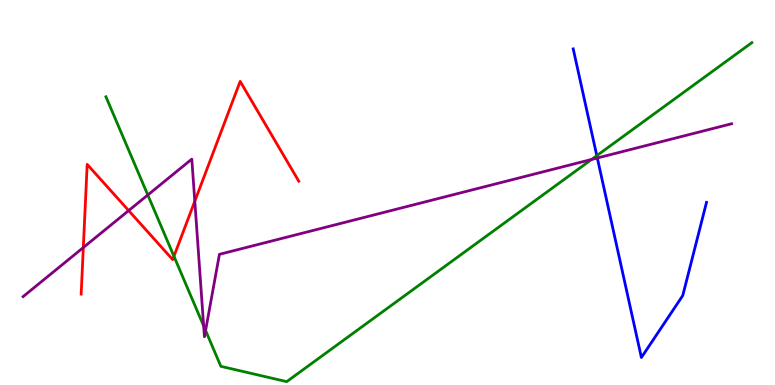[{'lines': ['blue', 'red'], 'intersections': []}, {'lines': ['green', 'red'], 'intersections': [{'x': 2.24, 'y': 3.34}]}, {'lines': ['purple', 'red'], 'intersections': [{'x': 1.08, 'y': 3.57}, {'x': 1.66, 'y': 4.53}, {'x': 2.51, 'y': 4.77}]}, {'lines': ['blue', 'green'], 'intersections': [{'x': 7.7, 'y': 5.96}]}, {'lines': ['blue', 'purple'], 'intersections': [{'x': 7.71, 'y': 5.9}]}, {'lines': ['green', 'purple'], 'intersections': [{'x': 1.91, 'y': 4.94}, {'x': 2.63, 'y': 1.53}, {'x': 2.65, 'y': 1.42}, {'x': 7.63, 'y': 5.86}]}]